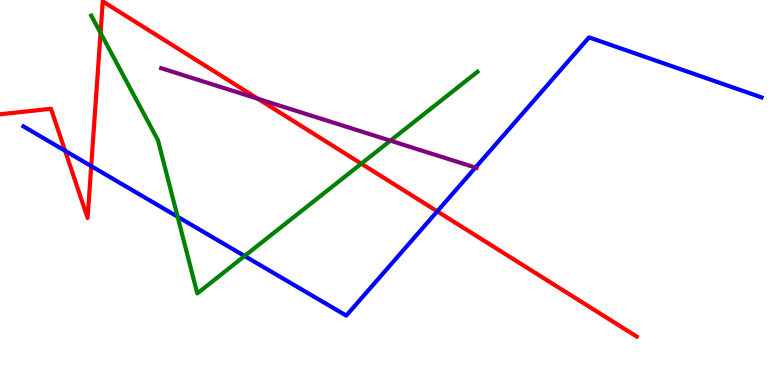[{'lines': ['blue', 'red'], 'intersections': [{'x': 0.84, 'y': 6.08}, {'x': 1.18, 'y': 5.69}, {'x': 5.64, 'y': 4.51}]}, {'lines': ['green', 'red'], 'intersections': [{'x': 1.3, 'y': 9.14}, {'x': 4.66, 'y': 5.75}]}, {'lines': ['purple', 'red'], 'intersections': [{'x': 3.33, 'y': 7.43}]}, {'lines': ['blue', 'green'], 'intersections': [{'x': 2.29, 'y': 4.37}, {'x': 3.16, 'y': 3.35}]}, {'lines': ['blue', 'purple'], 'intersections': [{'x': 6.13, 'y': 5.65}]}, {'lines': ['green', 'purple'], 'intersections': [{'x': 5.04, 'y': 6.35}]}]